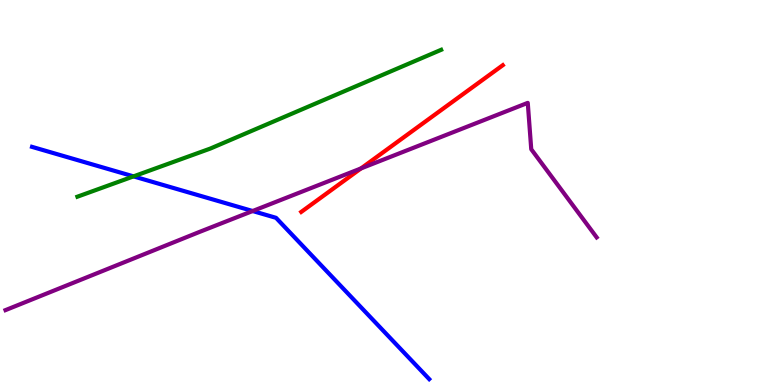[{'lines': ['blue', 'red'], 'intersections': []}, {'lines': ['green', 'red'], 'intersections': []}, {'lines': ['purple', 'red'], 'intersections': [{'x': 4.66, 'y': 5.62}]}, {'lines': ['blue', 'green'], 'intersections': [{'x': 1.72, 'y': 5.42}]}, {'lines': ['blue', 'purple'], 'intersections': [{'x': 3.26, 'y': 4.52}]}, {'lines': ['green', 'purple'], 'intersections': []}]